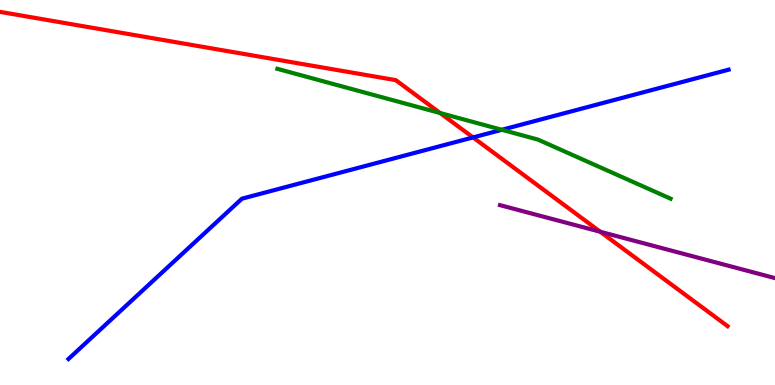[{'lines': ['blue', 'red'], 'intersections': [{'x': 6.1, 'y': 6.43}]}, {'lines': ['green', 'red'], 'intersections': [{'x': 5.68, 'y': 7.06}]}, {'lines': ['purple', 'red'], 'intersections': [{'x': 7.75, 'y': 3.98}]}, {'lines': ['blue', 'green'], 'intersections': [{'x': 6.48, 'y': 6.63}]}, {'lines': ['blue', 'purple'], 'intersections': []}, {'lines': ['green', 'purple'], 'intersections': []}]